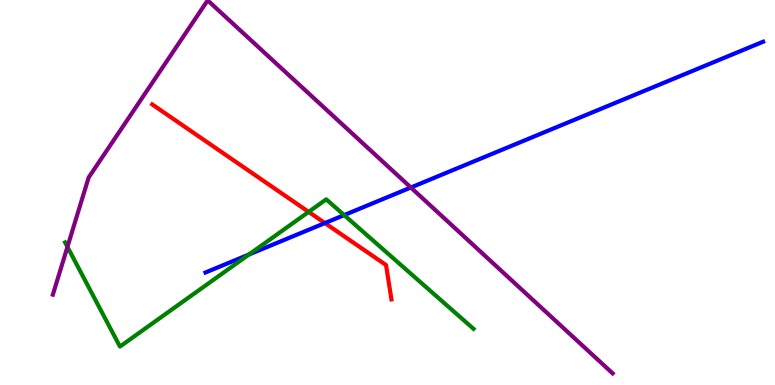[{'lines': ['blue', 'red'], 'intersections': [{'x': 4.19, 'y': 4.21}]}, {'lines': ['green', 'red'], 'intersections': [{'x': 3.98, 'y': 4.5}]}, {'lines': ['purple', 'red'], 'intersections': []}, {'lines': ['blue', 'green'], 'intersections': [{'x': 3.21, 'y': 3.39}, {'x': 4.44, 'y': 4.41}]}, {'lines': ['blue', 'purple'], 'intersections': [{'x': 5.3, 'y': 5.13}]}, {'lines': ['green', 'purple'], 'intersections': [{'x': 0.87, 'y': 3.59}]}]